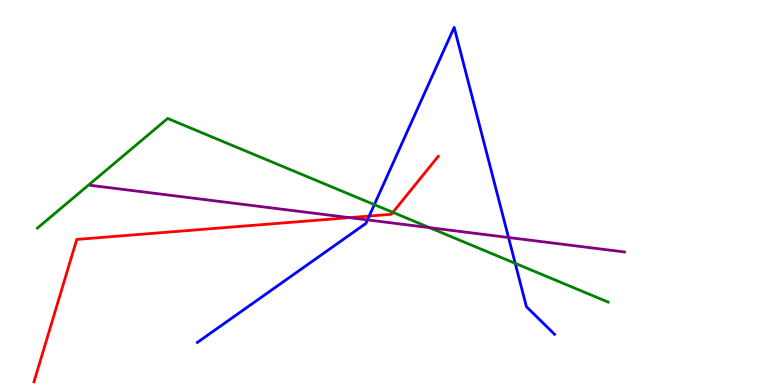[{'lines': ['blue', 'red'], 'intersections': [{'x': 4.76, 'y': 4.39}]}, {'lines': ['green', 'red'], 'intersections': [{'x': 5.07, 'y': 4.48}]}, {'lines': ['purple', 'red'], 'intersections': [{'x': 4.51, 'y': 4.35}]}, {'lines': ['blue', 'green'], 'intersections': [{'x': 4.83, 'y': 4.69}, {'x': 6.65, 'y': 3.16}]}, {'lines': ['blue', 'purple'], 'intersections': [{'x': 4.74, 'y': 4.29}, {'x': 6.56, 'y': 3.83}]}, {'lines': ['green', 'purple'], 'intersections': [{'x': 5.54, 'y': 4.09}]}]